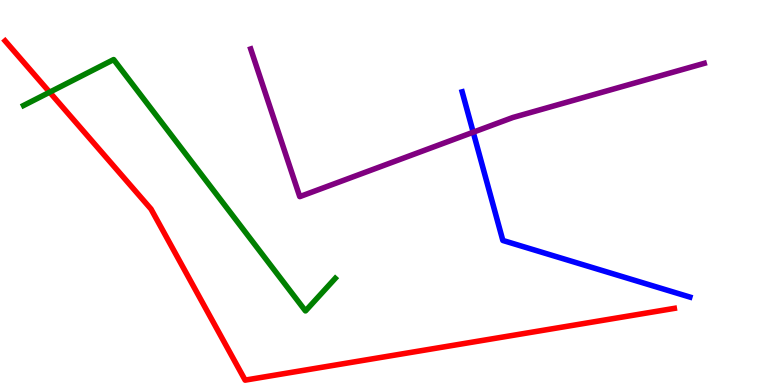[{'lines': ['blue', 'red'], 'intersections': []}, {'lines': ['green', 'red'], 'intersections': [{'x': 0.641, 'y': 7.61}]}, {'lines': ['purple', 'red'], 'intersections': []}, {'lines': ['blue', 'green'], 'intersections': []}, {'lines': ['blue', 'purple'], 'intersections': [{'x': 6.11, 'y': 6.57}]}, {'lines': ['green', 'purple'], 'intersections': []}]